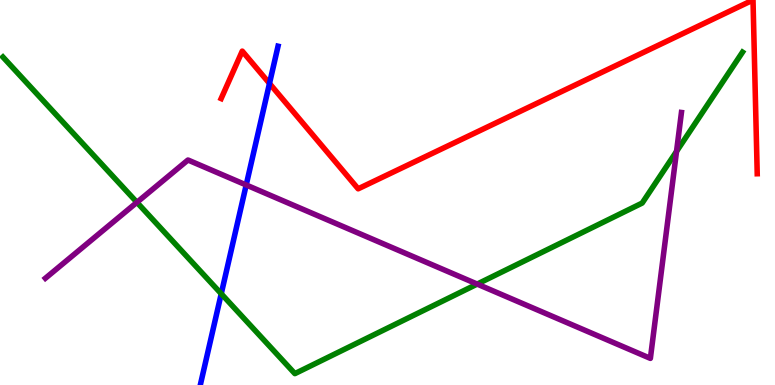[{'lines': ['blue', 'red'], 'intersections': [{'x': 3.48, 'y': 7.83}]}, {'lines': ['green', 'red'], 'intersections': []}, {'lines': ['purple', 'red'], 'intersections': []}, {'lines': ['blue', 'green'], 'intersections': [{'x': 2.85, 'y': 2.37}]}, {'lines': ['blue', 'purple'], 'intersections': [{'x': 3.18, 'y': 5.2}]}, {'lines': ['green', 'purple'], 'intersections': [{'x': 1.77, 'y': 4.74}, {'x': 6.16, 'y': 2.62}, {'x': 8.73, 'y': 6.07}]}]